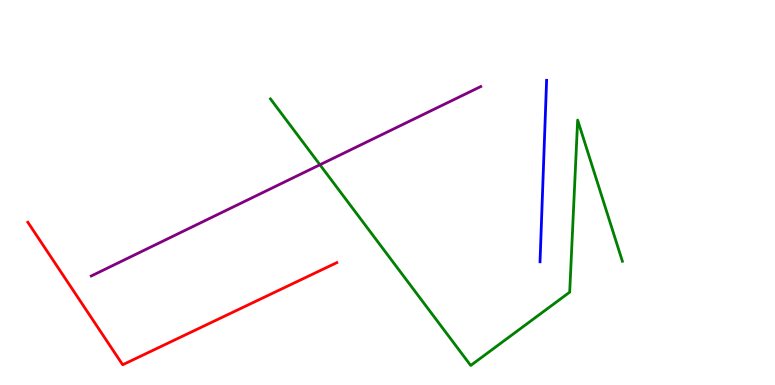[{'lines': ['blue', 'red'], 'intersections': []}, {'lines': ['green', 'red'], 'intersections': []}, {'lines': ['purple', 'red'], 'intersections': []}, {'lines': ['blue', 'green'], 'intersections': []}, {'lines': ['blue', 'purple'], 'intersections': []}, {'lines': ['green', 'purple'], 'intersections': [{'x': 4.13, 'y': 5.72}]}]